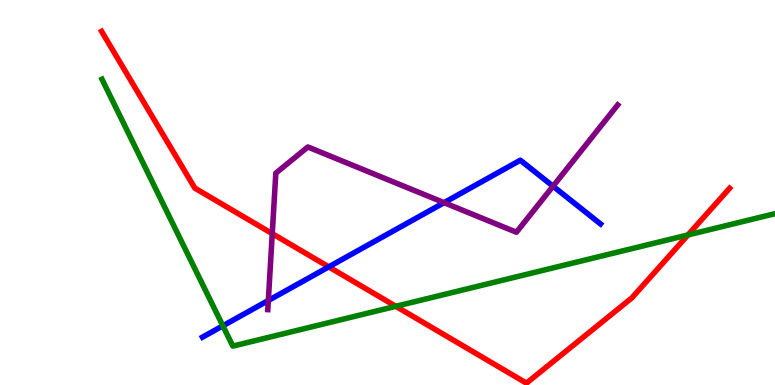[{'lines': ['blue', 'red'], 'intersections': [{'x': 4.24, 'y': 3.07}]}, {'lines': ['green', 'red'], 'intersections': [{'x': 5.11, 'y': 2.04}, {'x': 8.88, 'y': 3.9}]}, {'lines': ['purple', 'red'], 'intersections': [{'x': 3.51, 'y': 3.93}]}, {'lines': ['blue', 'green'], 'intersections': [{'x': 2.88, 'y': 1.54}]}, {'lines': ['blue', 'purple'], 'intersections': [{'x': 3.46, 'y': 2.19}, {'x': 5.73, 'y': 4.74}, {'x': 7.14, 'y': 5.16}]}, {'lines': ['green', 'purple'], 'intersections': []}]